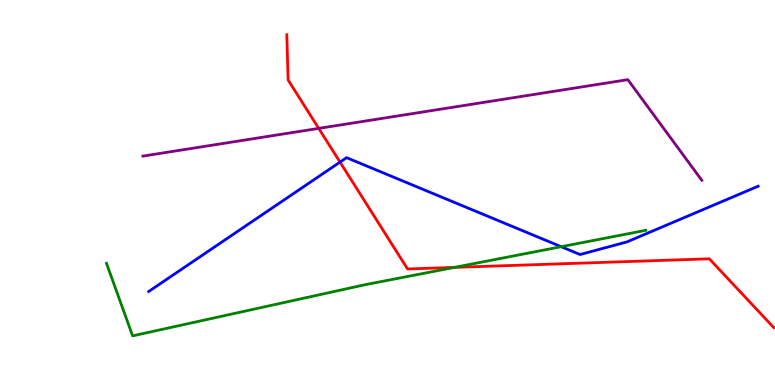[{'lines': ['blue', 'red'], 'intersections': [{'x': 4.39, 'y': 5.79}]}, {'lines': ['green', 'red'], 'intersections': [{'x': 5.86, 'y': 3.05}]}, {'lines': ['purple', 'red'], 'intersections': [{'x': 4.11, 'y': 6.67}]}, {'lines': ['blue', 'green'], 'intersections': [{'x': 7.24, 'y': 3.59}]}, {'lines': ['blue', 'purple'], 'intersections': []}, {'lines': ['green', 'purple'], 'intersections': []}]